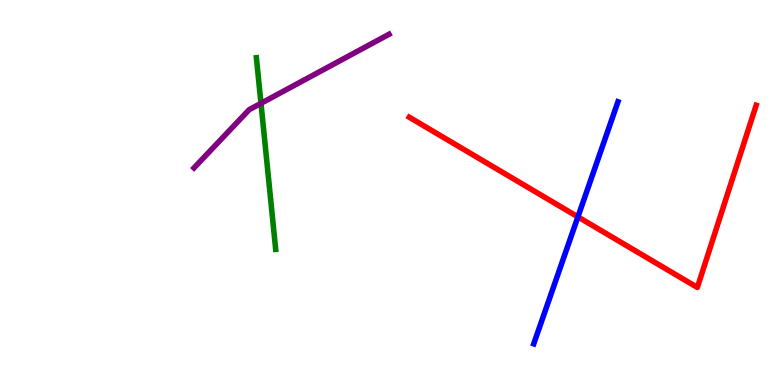[{'lines': ['blue', 'red'], 'intersections': [{'x': 7.46, 'y': 4.37}]}, {'lines': ['green', 'red'], 'intersections': []}, {'lines': ['purple', 'red'], 'intersections': []}, {'lines': ['blue', 'green'], 'intersections': []}, {'lines': ['blue', 'purple'], 'intersections': []}, {'lines': ['green', 'purple'], 'intersections': [{'x': 3.37, 'y': 7.32}]}]